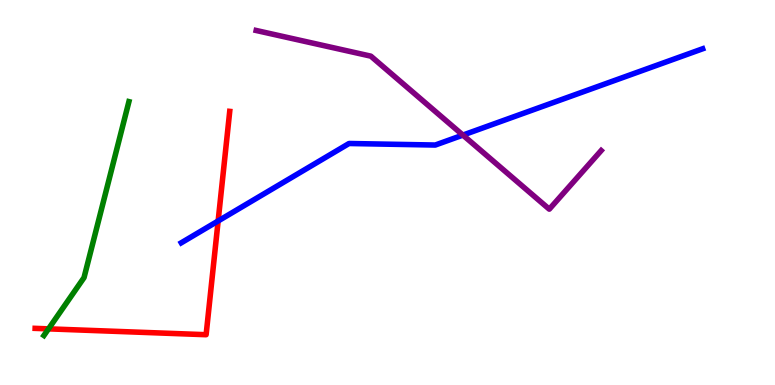[{'lines': ['blue', 'red'], 'intersections': [{'x': 2.81, 'y': 4.26}]}, {'lines': ['green', 'red'], 'intersections': [{'x': 0.626, 'y': 1.46}]}, {'lines': ['purple', 'red'], 'intersections': []}, {'lines': ['blue', 'green'], 'intersections': []}, {'lines': ['blue', 'purple'], 'intersections': [{'x': 5.97, 'y': 6.49}]}, {'lines': ['green', 'purple'], 'intersections': []}]